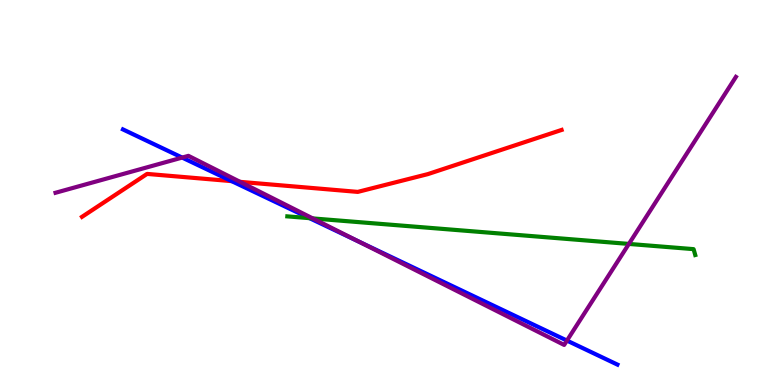[{'lines': ['blue', 'red'], 'intersections': [{'x': 2.99, 'y': 5.3}]}, {'lines': ['green', 'red'], 'intersections': []}, {'lines': ['purple', 'red'], 'intersections': [{'x': 3.1, 'y': 5.28}]}, {'lines': ['blue', 'green'], 'intersections': [{'x': 3.99, 'y': 4.33}]}, {'lines': ['blue', 'purple'], 'intersections': [{'x': 2.35, 'y': 5.91}, {'x': 4.63, 'y': 3.73}, {'x': 7.32, 'y': 1.15}]}, {'lines': ['green', 'purple'], 'intersections': [{'x': 4.04, 'y': 4.33}, {'x': 8.11, 'y': 3.66}]}]